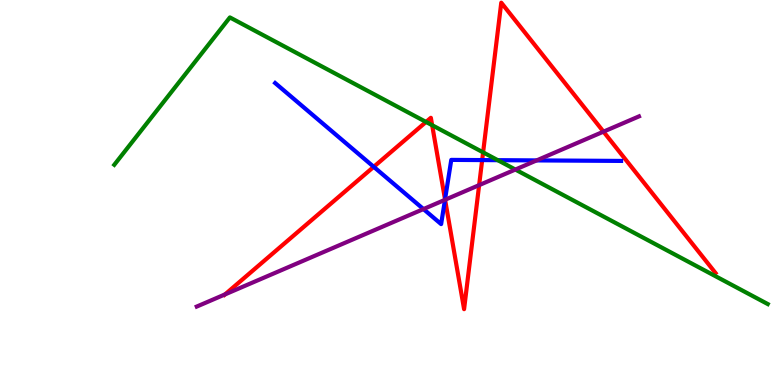[{'lines': ['blue', 'red'], 'intersections': [{'x': 4.82, 'y': 5.67}, {'x': 5.74, 'y': 4.82}, {'x': 6.22, 'y': 5.84}]}, {'lines': ['green', 'red'], 'intersections': [{'x': 5.5, 'y': 6.83}, {'x': 5.58, 'y': 6.75}, {'x': 6.23, 'y': 6.04}]}, {'lines': ['purple', 'red'], 'intersections': [{'x': 2.9, 'y': 2.35}, {'x': 5.74, 'y': 4.81}, {'x': 6.18, 'y': 5.19}, {'x': 7.79, 'y': 6.58}]}, {'lines': ['blue', 'green'], 'intersections': [{'x': 6.42, 'y': 5.84}]}, {'lines': ['blue', 'purple'], 'intersections': [{'x': 5.46, 'y': 4.57}, {'x': 5.74, 'y': 4.81}, {'x': 6.92, 'y': 5.83}]}, {'lines': ['green', 'purple'], 'intersections': [{'x': 6.65, 'y': 5.6}]}]